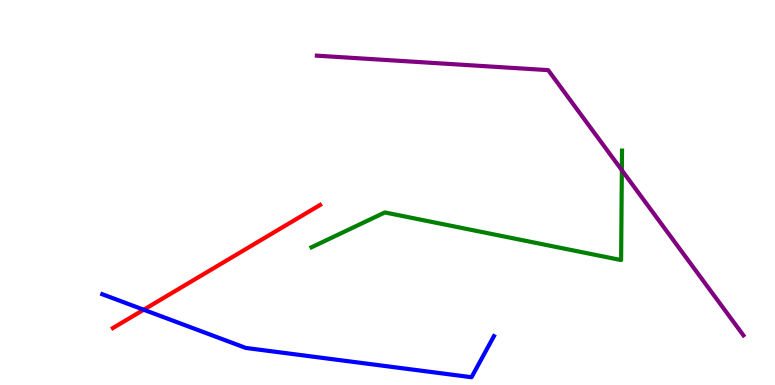[{'lines': ['blue', 'red'], 'intersections': [{'x': 1.85, 'y': 1.96}]}, {'lines': ['green', 'red'], 'intersections': []}, {'lines': ['purple', 'red'], 'intersections': []}, {'lines': ['blue', 'green'], 'intersections': []}, {'lines': ['blue', 'purple'], 'intersections': []}, {'lines': ['green', 'purple'], 'intersections': [{'x': 8.02, 'y': 5.58}]}]